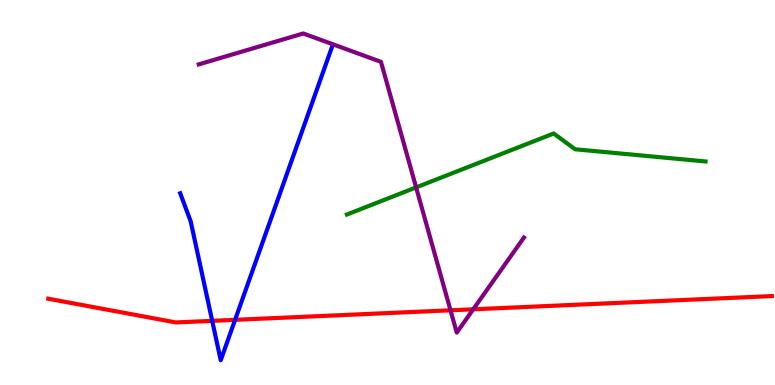[{'lines': ['blue', 'red'], 'intersections': [{'x': 2.74, 'y': 1.67}, {'x': 3.03, 'y': 1.69}]}, {'lines': ['green', 'red'], 'intersections': []}, {'lines': ['purple', 'red'], 'intersections': [{'x': 5.81, 'y': 1.94}, {'x': 6.11, 'y': 1.97}]}, {'lines': ['blue', 'green'], 'intersections': []}, {'lines': ['blue', 'purple'], 'intersections': []}, {'lines': ['green', 'purple'], 'intersections': [{'x': 5.37, 'y': 5.13}]}]